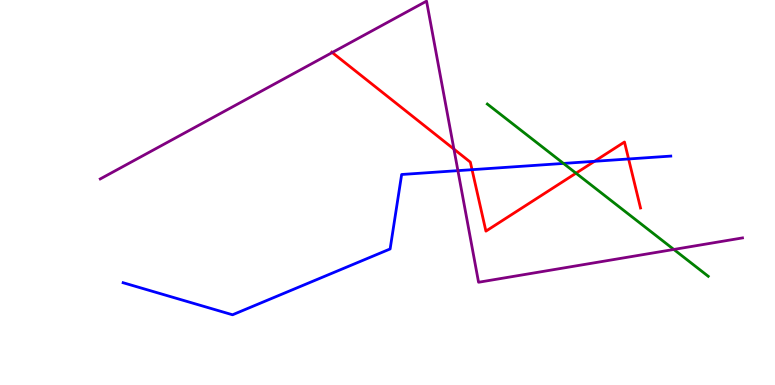[{'lines': ['blue', 'red'], 'intersections': [{'x': 6.09, 'y': 5.59}, {'x': 7.67, 'y': 5.81}, {'x': 8.11, 'y': 5.87}]}, {'lines': ['green', 'red'], 'intersections': [{'x': 7.43, 'y': 5.5}]}, {'lines': ['purple', 'red'], 'intersections': [{'x': 4.29, 'y': 8.64}, {'x': 5.86, 'y': 6.13}]}, {'lines': ['blue', 'green'], 'intersections': [{'x': 7.27, 'y': 5.76}]}, {'lines': ['blue', 'purple'], 'intersections': [{'x': 5.91, 'y': 5.57}]}, {'lines': ['green', 'purple'], 'intersections': [{'x': 8.69, 'y': 3.52}]}]